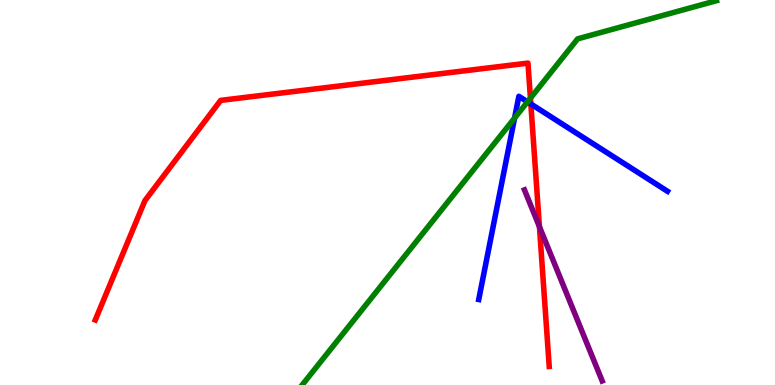[{'lines': ['blue', 'red'], 'intersections': [{'x': 6.85, 'y': 7.3}]}, {'lines': ['green', 'red'], 'intersections': [{'x': 6.84, 'y': 7.45}]}, {'lines': ['purple', 'red'], 'intersections': [{'x': 6.96, 'y': 4.11}]}, {'lines': ['blue', 'green'], 'intersections': [{'x': 6.64, 'y': 6.93}, {'x': 6.81, 'y': 7.35}]}, {'lines': ['blue', 'purple'], 'intersections': []}, {'lines': ['green', 'purple'], 'intersections': []}]